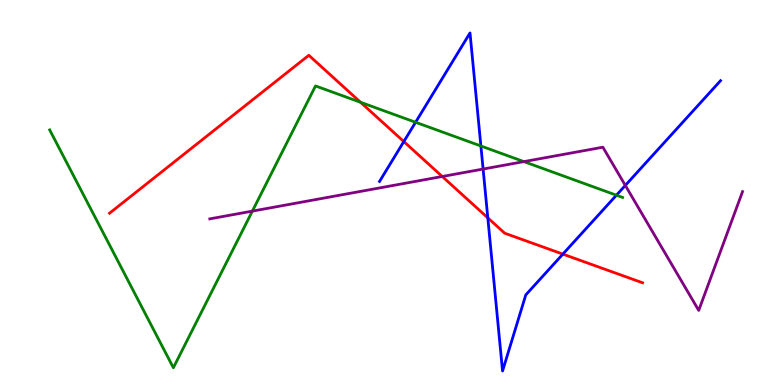[{'lines': ['blue', 'red'], 'intersections': [{'x': 5.21, 'y': 6.32}, {'x': 6.29, 'y': 4.34}, {'x': 7.26, 'y': 3.4}]}, {'lines': ['green', 'red'], 'intersections': [{'x': 4.65, 'y': 7.34}]}, {'lines': ['purple', 'red'], 'intersections': [{'x': 5.71, 'y': 5.42}]}, {'lines': ['blue', 'green'], 'intersections': [{'x': 5.36, 'y': 6.82}, {'x': 6.21, 'y': 6.21}, {'x': 7.95, 'y': 4.93}]}, {'lines': ['blue', 'purple'], 'intersections': [{'x': 6.23, 'y': 5.61}, {'x': 8.07, 'y': 5.18}]}, {'lines': ['green', 'purple'], 'intersections': [{'x': 3.26, 'y': 4.52}, {'x': 6.76, 'y': 5.8}]}]